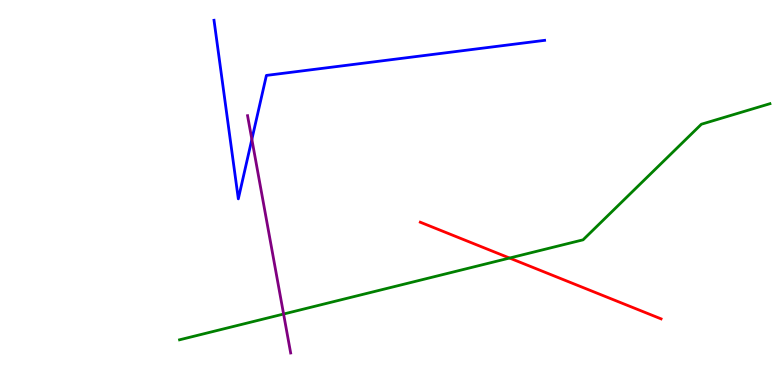[{'lines': ['blue', 'red'], 'intersections': []}, {'lines': ['green', 'red'], 'intersections': [{'x': 6.57, 'y': 3.3}]}, {'lines': ['purple', 'red'], 'intersections': []}, {'lines': ['blue', 'green'], 'intersections': []}, {'lines': ['blue', 'purple'], 'intersections': [{'x': 3.25, 'y': 6.38}]}, {'lines': ['green', 'purple'], 'intersections': [{'x': 3.66, 'y': 1.84}]}]